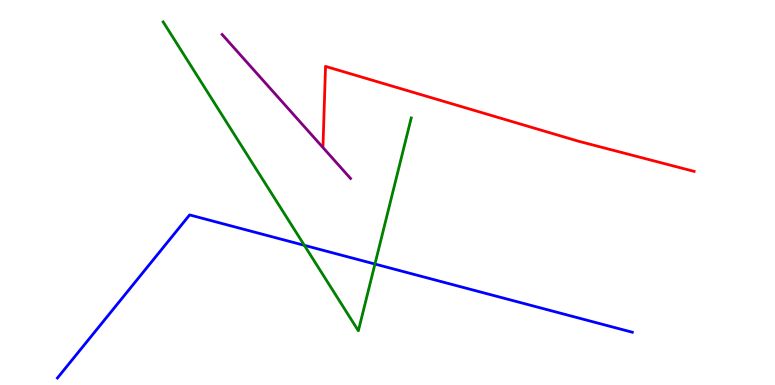[{'lines': ['blue', 'red'], 'intersections': []}, {'lines': ['green', 'red'], 'intersections': []}, {'lines': ['purple', 'red'], 'intersections': []}, {'lines': ['blue', 'green'], 'intersections': [{'x': 3.93, 'y': 3.63}, {'x': 4.84, 'y': 3.14}]}, {'lines': ['blue', 'purple'], 'intersections': []}, {'lines': ['green', 'purple'], 'intersections': []}]